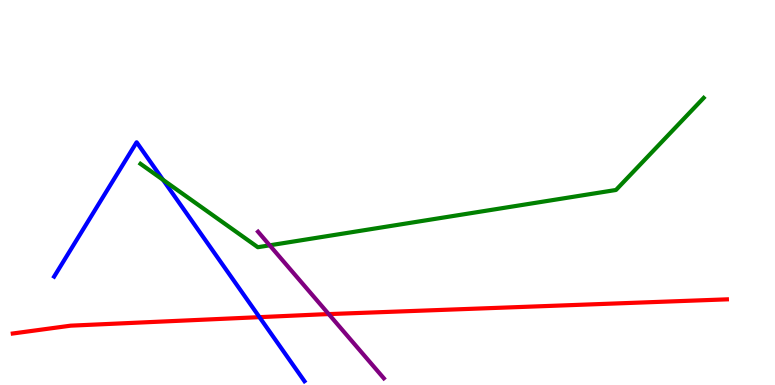[{'lines': ['blue', 'red'], 'intersections': [{'x': 3.35, 'y': 1.76}]}, {'lines': ['green', 'red'], 'intersections': []}, {'lines': ['purple', 'red'], 'intersections': [{'x': 4.24, 'y': 1.84}]}, {'lines': ['blue', 'green'], 'intersections': [{'x': 2.1, 'y': 5.33}]}, {'lines': ['blue', 'purple'], 'intersections': []}, {'lines': ['green', 'purple'], 'intersections': [{'x': 3.48, 'y': 3.63}]}]